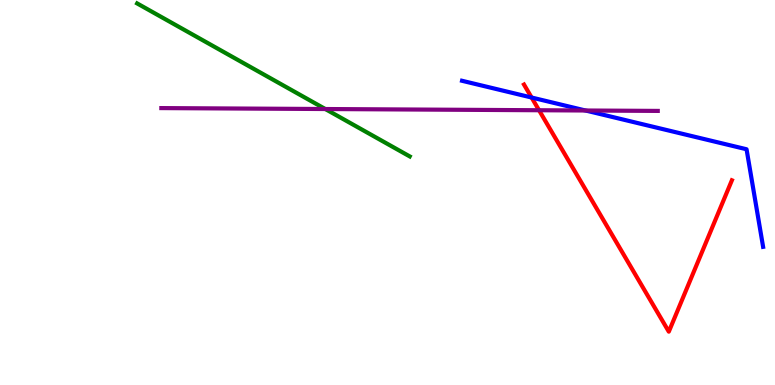[{'lines': ['blue', 'red'], 'intersections': [{'x': 6.86, 'y': 7.47}]}, {'lines': ['green', 'red'], 'intersections': []}, {'lines': ['purple', 'red'], 'intersections': [{'x': 6.96, 'y': 7.14}]}, {'lines': ['blue', 'green'], 'intersections': []}, {'lines': ['blue', 'purple'], 'intersections': [{'x': 7.56, 'y': 7.13}]}, {'lines': ['green', 'purple'], 'intersections': [{'x': 4.2, 'y': 7.17}]}]